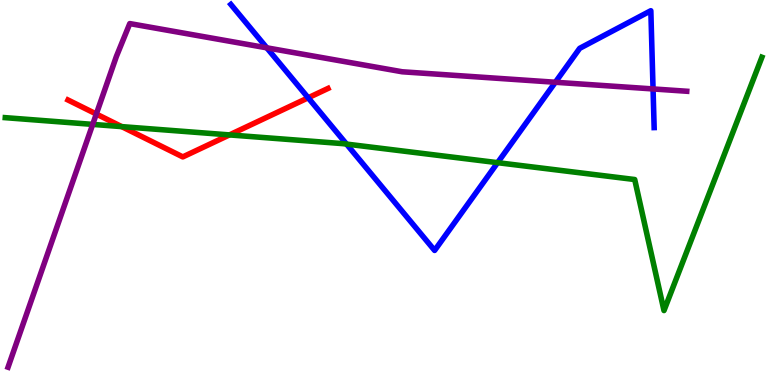[{'lines': ['blue', 'red'], 'intersections': [{'x': 3.98, 'y': 7.46}]}, {'lines': ['green', 'red'], 'intersections': [{'x': 1.57, 'y': 6.71}, {'x': 2.96, 'y': 6.5}]}, {'lines': ['purple', 'red'], 'intersections': [{'x': 1.24, 'y': 7.04}]}, {'lines': ['blue', 'green'], 'intersections': [{'x': 4.47, 'y': 6.26}, {'x': 6.42, 'y': 5.77}]}, {'lines': ['blue', 'purple'], 'intersections': [{'x': 3.44, 'y': 8.76}, {'x': 7.17, 'y': 7.86}, {'x': 8.43, 'y': 7.69}]}, {'lines': ['green', 'purple'], 'intersections': [{'x': 1.2, 'y': 6.77}]}]